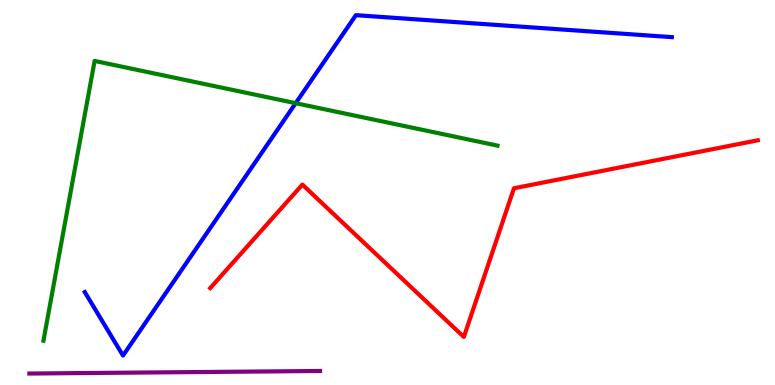[{'lines': ['blue', 'red'], 'intersections': []}, {'lines': ['green', 'red'], 'intersections': []}, {'lines': ['purple', 'red'], 'intersections': []}, {'lines': ['blue', 'green'], 'intersections': [{'x': 3.82, 'y': 7.32}]}, {'lines': ['blue', 'purple'], 'intersections': []}, {'lines': ['green', 'purple'], 'intersections': []}]